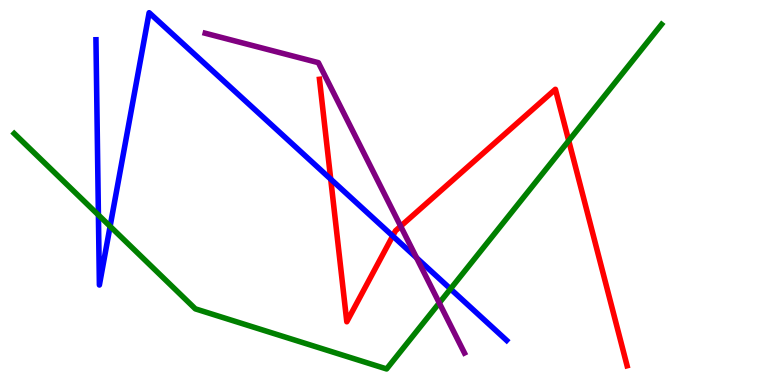[{'lines': ['blue', 'red'], 'intersections': [{'x': 4.27, 'y': 5.35}, {'x': 5.07, 'y': 3.87}]}, {'lines': ['green', 'red'], 'intersections': [{'x': 7.34, 'y': 6.34}]}, {'lines': ['purple', 'red'], 'intersections': [{'x': 5.17, 'y': 4.12}]}, {'lines': ['blue', 'green'], 'intersections': [{'x': 1.27, 'y': 4.42}, {'x': 1.42, 'y': 4.12}, {'x': 5.81, 'y': 2.5}]}, {'lines': ['blue', 'purple'], 'intersections': [{'x': 5.38, 'y': 3.3}]}, {'lines': ['green', 'purple'], 'intersections': [{'x': 5.67, 'y': 2.13}]}]